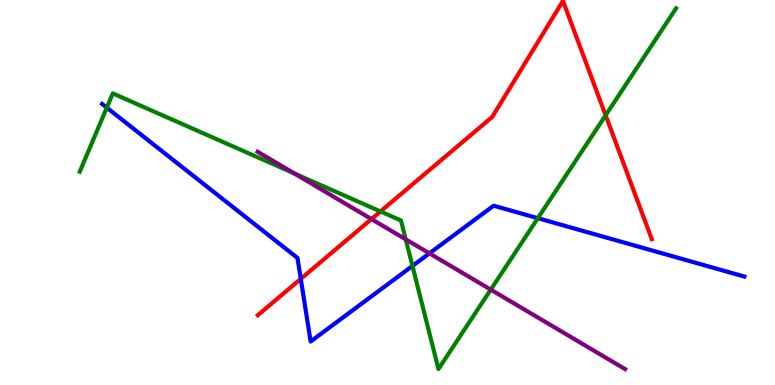[{'lines': ['blue', 'red'], 'intersections': [{'x': 3.88, 'y': 2.76}]}, {'lines': ['green', 'red'], 'intersections': [{'x': 4.91, 'y': 4.51}, {'x': 7.81, 'y': 7.0}]}, {'lines': ['purple', 'red'], 'intersections': [{'x': 4.79, 'y': 4.31}]}, {'lines': ['blue', 'green'], 'intersections': [{'x': 1.38, 'y': 7.2}, {'x': 5.32, 'y': 3.09}, {'x': 6.94, 'y': 4.33}]}, {'lines': ['blue', 'purple'], 'intersections': [{'x': 5.54, 'y': 3.42}]}, {'lines': ['green', 'purple'], 'intersections': [{'x': 3.8, 'y': 5.5}, {'x': 5.24, 'y': 3.78}, {'x': 6.33, 'y': 2.48}]}]